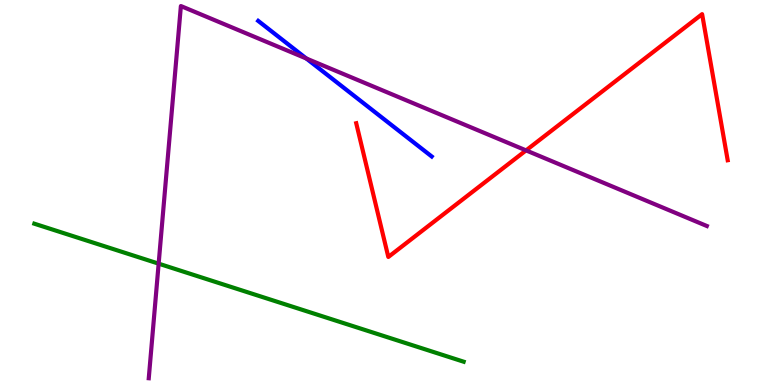[{'lines': ['blue', 'red'], 'intersections': []}, {'lines': ['green', 'red'], 'intersections': []}, {'lines': ['purple', 'red'], 'intersections': [{'x': 6.79, 'y': 6.09}]}, {'lines': ['blue', 'green'], 'intersections': []}, {'lines': ['blue', 'purple'], 'intersections': [{'x': 3.95, 'y': 8.48}]}, {'lines': ['green', 'purple'], 'intersections': [{'x': 2.05, 'y': 3.15}]}]